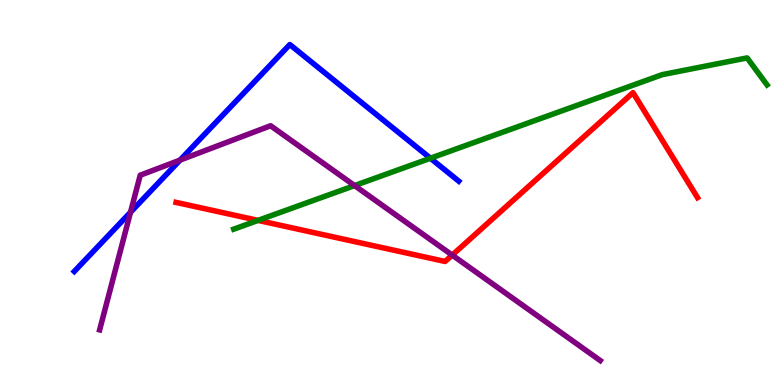[{'lines': ['blue', 'red'], 'intersections': []}, {'lines': ['green', 'red'], 'intersections': [{'x': 3.33, 'y': 4.28}]}, {'lines': ['purple', 'red'], 'intersections': [{'x': 5.83, 'y': 3.37}]}, {'lines': ['blue', 'green'], 'intersections': [{'x': 5.55, 'y': 5.89}]}, {'lines': ['blue', 'purple'], 'intersections': [{'x': 1.68, 'y': 4.49}, {'x': 2.32, 'y': 5.84}]}, {'lines': ['green', 'purple'], 'intersections': [{'x': 4.58, 'y': 5.18}]}]